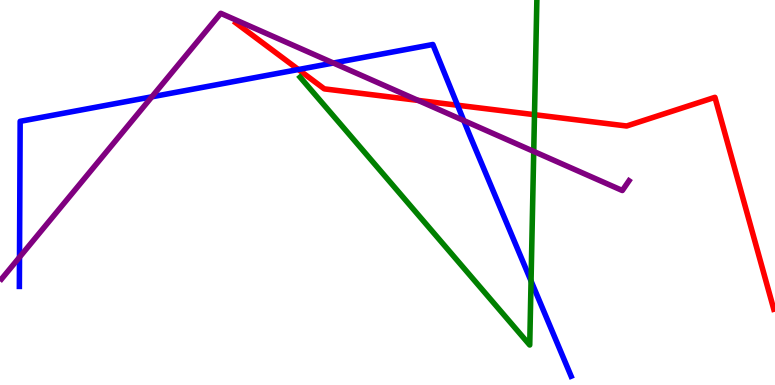[{'lines': ['blue', 'red'], 'intersections': [{'x': 3.85, 'y': 8.19}, {'x': 5.9, 'y': 7.27}]}, {'lines': ['green', 'red'], 'intersections': [{'x': 6.9, 'y': 7.02}]}, {'lines': ['purple', 'red'], 'intersections': [{'x': 5.39, 'y': 7.39}]}, {'lines': ['blue', 'green'], 'intersections': [{'x': 6.85, 'y': 2.7}]}, {'lines': ['blue', 'purple'], 'intersections': [{'x': 0.252, 'y': 3.32}, {'x': 1.96, 'y': 7.49}, {'x': 4.3, 'y': 8.36}, {'x': 5.98, 'y': 6.87}]}, {'lines': ['green', 'purple'], 'intersections': [{'x': 6.89, 'y': 6.07}]}]